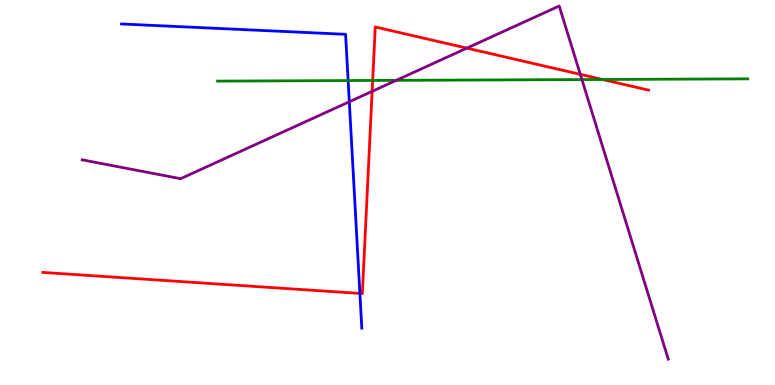[{'lines': ['blue', 'red'], 'intersections': [{'x': 4.64, 'y': 2.38}]}, {'lines': ['green', 'red'], 'intersections': [{'x': 4.81, 'y': 7.91}, {'x': 7.77, 'y': 7.94}]}, {'lines': ['purple', 'red'], 'intersections': [{'x': 4.8, 'y': 7.63}, {'x': 6.02, 'y': 8.75}, {'x': 7.49, 'y': 8.07}]}, {'lines': ['blue', 'green'], 'intersections': [{'x': 4.49, 'y': 7.91}]}, {'lines': ['blue', 'purple'], 'intersections': [{'x': 4.51, 'y': 7.36}]}, {'lines': ['green', 'purple'], 'intersections': [{'x': 5.11, 'y': 7.91}, {'x': 7.51, 'y': 7.93}]}]